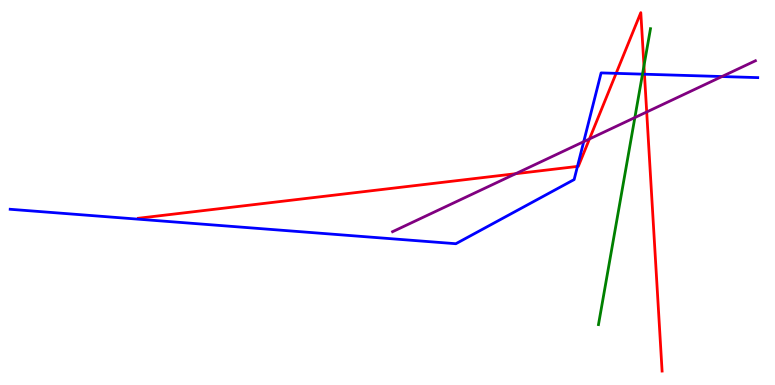[{'lines': ['blue', 'red'], 'intersections': [{'x': 7.45, 'y': 5.68}, {'x': 7.95, 'y': 8.09}, {'x': 8.32, 'y': 8.07}]}, {'lines': ['green', 'red'], 'intersections': [{'x': 8.31, 'y': 8.29}]}, {'lines': ['purple', 'red'], 'intersections': [{'x': 6.65, 'y': 5.49}, {'x': 7.61, 'y': 6.39}, {'x': 8.34, 'y': 7.09}]}, {'lines': ['blue', 'green'], 'intersections': [{'x': 8.29, 'y': 8.07}]}, {'lines': ['blue', 'purple'], 'intersections': [{'x': 7.53, 'y': 6.32}, {'x': 9.32, 'y': 8.01}]}, {'lines': ['green', 'purple'], 'intersections': [{'x': 8.19, 'y': 6.95}]}]